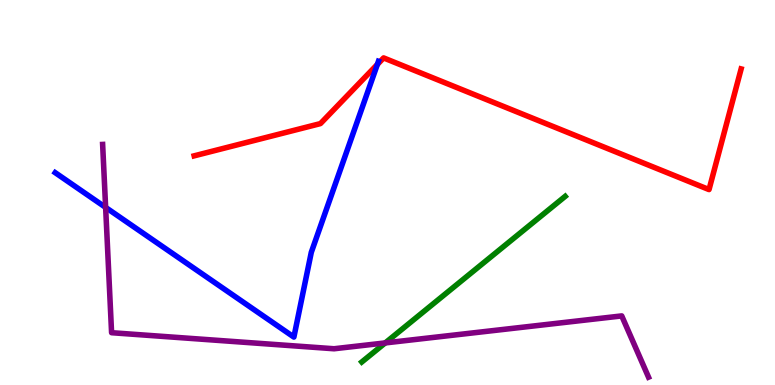[{'lines': ['blue', 'red'], 'intersections': [{'x': 4.87, 'y': 8.33}]}, {'lines': ['green', 'red'], 'intersections': []}, {'lines': ['purple', 'red'], 'intersections': []}, {'lines': ['blue', 'green'], 'intersections': []}, {'lines': ['blue', 'purple'], 'intersections': [{'x': 1.36, 'y': 4.61}]}, {'lines': ['green', 'purple'], 'intersections': [{'x': 4.97, 'y': 1.09}]}]